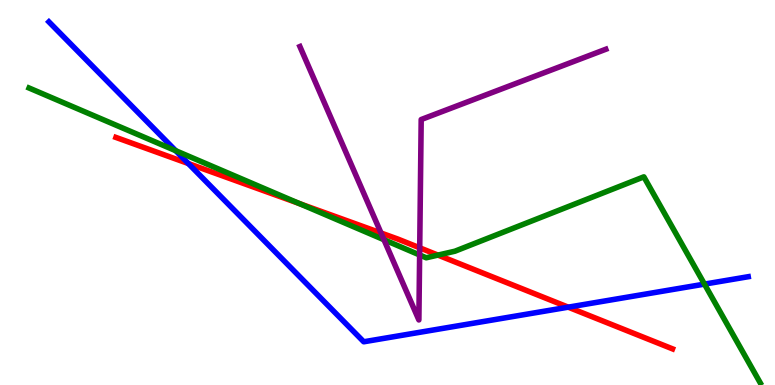[{'lines': ['blue', 'red'], 'intersections': [{'x': 2.43, 'y': 5.75}, {'x': 7.33, 'y': 2.02}]}, {'lines': ['green', 'red'], 'intersections': [{'x': 3.86, 'y': 4.71}, {'x': 5.65, 'y': 3.37}]}, {'lines': ['purple', 'red'], 'intersections': [{'x': 4.92, 'y': 3.95}, {'x': 5.42, 'y': 3.56}]}, {'lines': ['blue', 'green'], 'intersections': [{'x': 2.27, 'y': 6.09}, {'x': 9.09, 'y': 2.62}]}, {'lines': ['blue', 'purple'], 'intersections': []}, {'lines': ['green', 'purple'], 'intersections': [{'x': 4.95, 'y': 3.77}, {'x': 5.41, 'y': 3.38}]}]